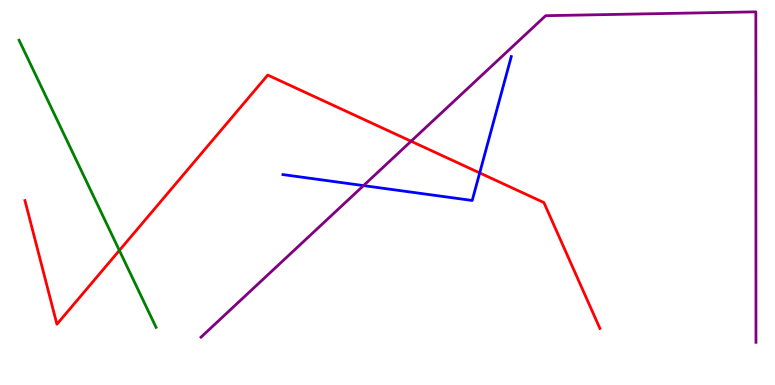[{'lines': ['blue', 'red'], 'intersections': [{'x': 6.19, 'y': 5.51}]}, {'lines': ['green', 'red'], 'intersections': [{'x': 1.54, 'y': 3.5}]}, {'lines': ['purple', 'red'], 'intersections': [{'x': 5.3, 'y': 6.33}]}, {'lines': ['blue', 'green'], 'intersections': []}, {'lines': ['blue', 'purple'], 'intersections': [{'x': 4.69, 'y': 5.18}]}, {'lines': ['green', 'purple'], 'intersections': []}]